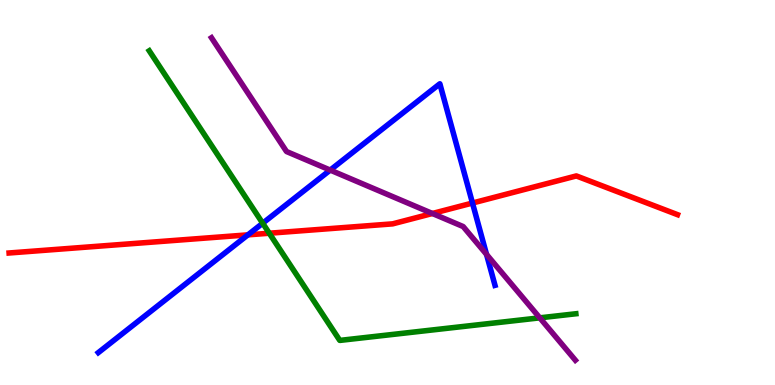[{'lines': ['blue', 'red'], 'intersections': [{'x': 3.2, 'y': 3.9}, {'x': 6.1, 'y': 4.73}]}, {'lines': ['green', 'red'], 'intersections': [{'x': 3.47, 'y': 3.94}]}, {'lines': ['purple', 'red'], 'intersections': [{'x': 5.58, 'y': 4.45}]}, {'lines': ['blue', 'green'], 'intersections': [{'x': 3.39, 'y': 4.2}]}, {'lines': ['blue', 'purple'], 'intersections': [{'x': 4.26, 'y': 5.58}, {'x': 6.28, 'y': 3.39}]}, {'lines': ['green', 'purple'], 'intersections': [{'x': 6.96, 'y': 1.74}]}]